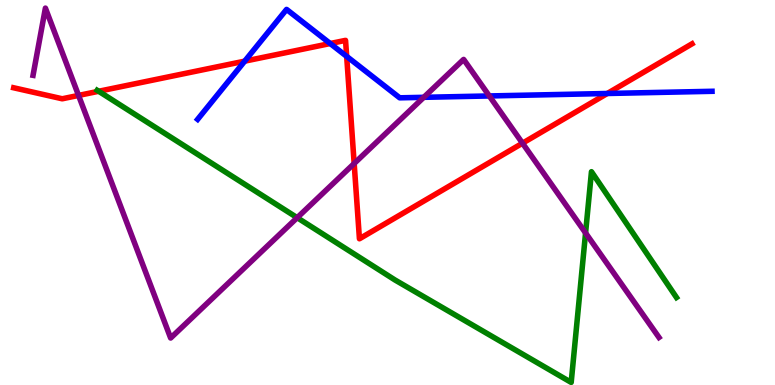[{'lines': ['blue', 'red'], 'intersections': [{'x': 3.16, 'y': 8.41}, {'x': 4.26, 'y': 8.87}, {'x': 4.47, 'y': 8.54}, {'x': 7.84, 'y': 7.57}]}, {'lines': ['green', 'red'], 'intersections': [{'x': 1.27, 'y': 7.63}]}, {'lines': ['purple', 'red'], 'intersections': [{'x': 1.01, 'y': 7.52}, {'x': 4.57, 'y': 5.75}, {'x': 6.74, 'y': 6.28}]}, {'lines': ['blue', 'green'], 'intersections': []}, {'lines': ['blue', 'purple'], 'intersections': [{'x': 5.47, 'y': 7.47}, {'x': 6.31, 'y': 7.51}]}, {'lines': ['green', 'purple'], 'intersections': [{'x': 3.83, 'y': 4.35}, {'x': 7.56, 'y': 3.95}]}]